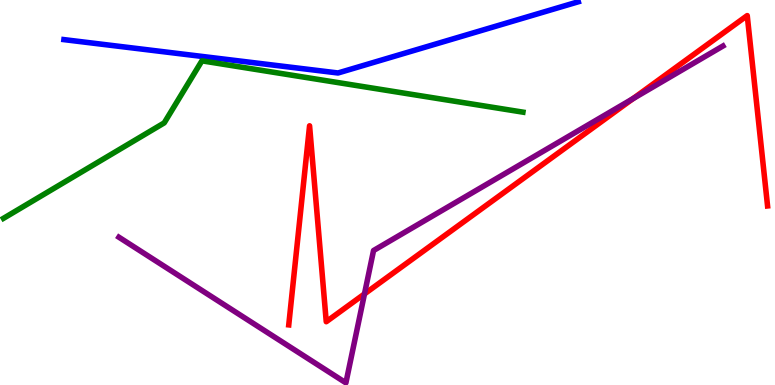[{'lines': ['blue', 'red'], 'intersections': []}, {'lines': ['green', 'red'], 'intersections': []}, {'lines': ['purple', 'red'], 'intersections': [{'x': 4.7, 'y': 2.37}, {'x': 8.17, 'y': 7.44}]}, {'lines': ['blue', 'green'], 'intersections': []}, {'lines': ['blue', 'purple'], 'intersections': []}, {'lines': ['green', 'purple'], 'intersections': []}]